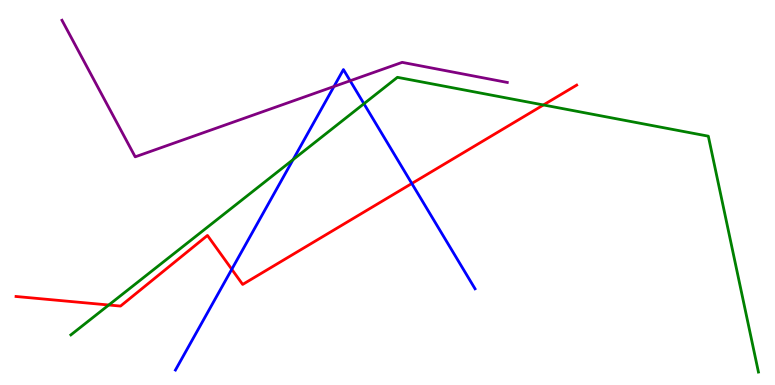[{'lines': ['blue', 'red'], 'intersections': [{'x': 2.99, 'y': 3.01}, {'x': 5.31, 'y': 5.23}]}, {'lines': ['green', 'red'], 'intersections': [{'x': 1.4, 'y': 2.08}, {'x': 7.01, 'y': 7.27}]}, {'lines': ['purple', 'red'], 'intersections': []}, {'lines': ['blue', 'green'], 'intersections': [{'x': 3.78, 'y': 5.85}, {'x': 4.7, 'y': 7.31}]}, {'lines': ['blue', 'purple'], 'intersections': [{'x': 4.31, 'y': 7.75}, {'x': 4.52, 'y': 7.9}]}, {'lines': ['green', 'purple'], 'intersections': []}]